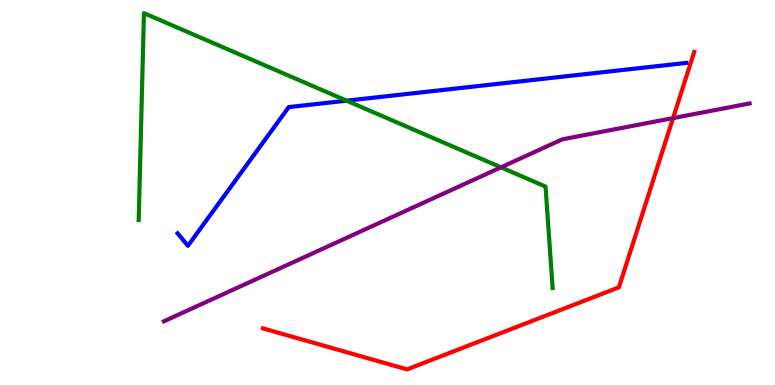[{'lines': ['blue', 'red'], 'intersections': []}, {'lines': ['green', 'red'], 'intersections': []}, {'lines': ['purple', 'red'], 'intersections': [{'x': 8.68, 'y': 6.93}]}, {'lines': ['blue', 'green'], 'intersections': [{'x': 4.47, 'y': 7.39}]}, {'lines': ['blue', 'purple'], 'intersections': []}, {'lines': ['green', 'purple'], 'intersections': [{'x': 6.46, 'y': 5.65}]}]